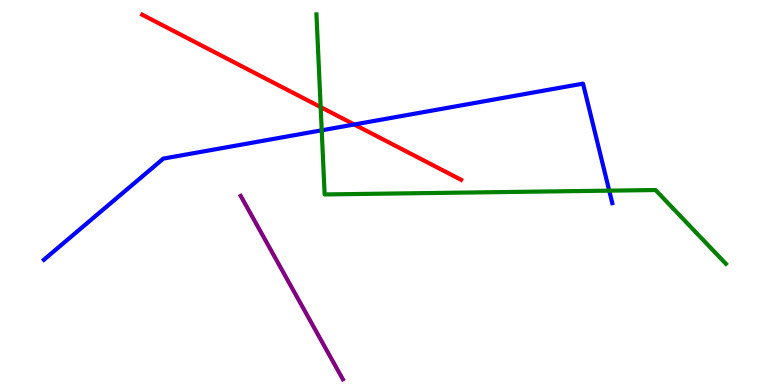[{'lines': ['blue', 'red'], 'intersections': [{'x': 4.57, 'y': 6.77}]}, {'lines': ['green', 'red'], 'intersections': [{'x': 4.14, 'y': 7.22}]}, {'lines': ['purple', 'red'], 'intersections': []}, {'lines': ['blue', 'green'], 'intersections': [{'x': 4.15, 'y': 6.62}, {'x': 7.86, 'y': 5.05}]}, {'lines': ['blue', 'purple'], 'intersections': []}, {'lines': ['green', 'purple'], 'intersections': []}]